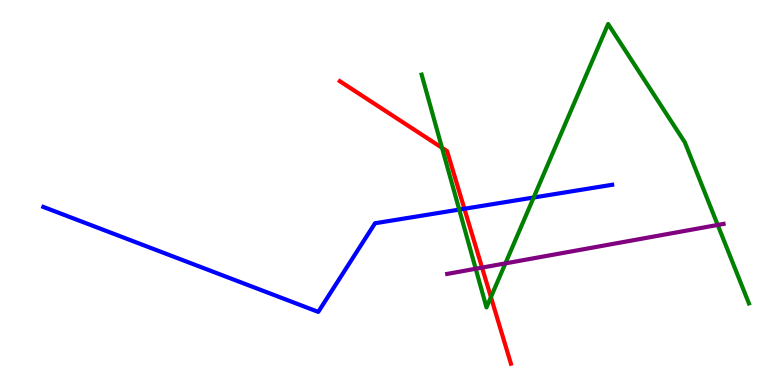[{'lines': ['blue', 'red'], 'intersections': [{'x': 5.99, 'y': 4.58}]}, {'lines': ['green', 'red'], 'intersections': [{'x': 5.7, 'y': 6.16}, {'x': 6.33, 'y': 2.28}]}, {'lines': ['purple', 'red'], 'intersections': [{'x': 6.22, 'y': 3.05}]}, {'lines': ['blue', 'green'], 'intersections': [{'x': 5.93, 'y': 4.56}, {'x': 6.89, 'y': 4.87}]}, {'lines': ['blue', 'purple'], 'intersections': []}, {'lines': ['green', 'purple'], 'intersections': [{'x': 6.14, 'y': 3.02}, {'x': 6.52, 'y': 3.16}, {'x': 9.26, 'y': 4.16}]}]